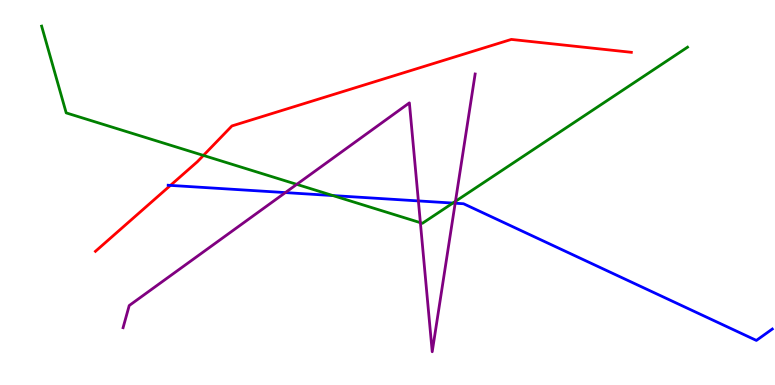[{'lines': ['blue', 'red'], 'intersections': [{'x': 2.2, 'y': 5.18}]}, {'lines': ['green', 'red'], 'intersections': [{'x': 2.62, 'y': 5.96}]}, {'lines': ['purple', 'red'], 'intersections': []}, {'lines': ['blue', 'green'], 'intersections': [{'x': 4.3, 'y': 4.92}, {'x': 5.84, 'y': 4.73}]}, {'lines': ['blue', 'purple'], 'intersections': [{'x': 3.68, 'y': 5.0}, {'x': 5.4, 'y': 4.78}, {'x': 5.87, 'y': 4.72}]}, {'lines': ['green', 'purple'], 'intersections': [{'x': 3.83, 'y': 5.21}, {'x': 5.42, 'y': 4.22}, {'x': 5.88, 'y': 4.77}]}]